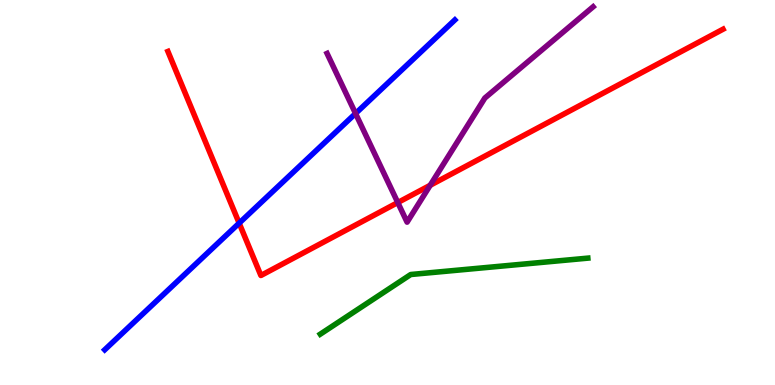[{'lines': ['blue', 'red'], 'intersections': [{'x': 3.09, 'y': 4.2}]}, {'lines': ['green', 'red'], 'intersections': []}, {'lines': ['purple', 'red'], 'intersections': [{'x': 5.13, 'y': 4.74}, {'x': 5.55, 'y': 5.19}]}, {'lines': ['blue', 'green'], 'intersections': []}, {'lines': ['blue', 'purple'], 'intersections': [{'x': 4.59, 'y': 7.05}]}, {'lines': ['green', 'purple'], 'intersections': []}]